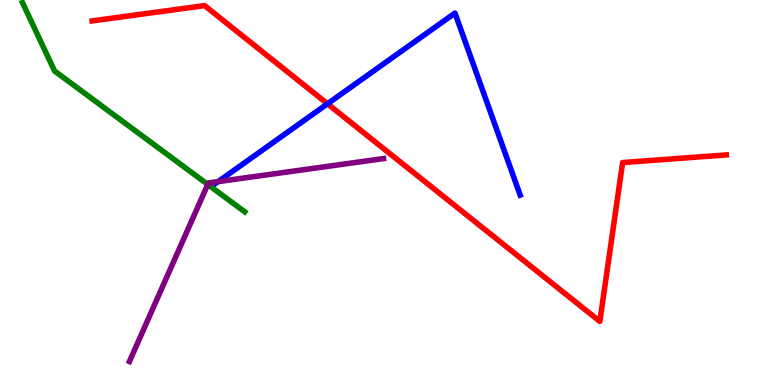[{'lines': ['blue', 'red'], 'intersections': [{'x': 4.23, 'y': 7.3}]}, {'lines': ['green', 'red'], 'intersections': []}, {'lines': ['purple', 'red'], 'intersections': []}, {'lines': ['blue', 'green'], 'intersections': []}, {'lines': ['blue', 'purple'], 'intersections': [{'x': 2.81, 'y': 5.28}]}, {'lines': ['green', 'purple'], 'intersections': [{'x': 2.68, 'y': 5.21}]}]